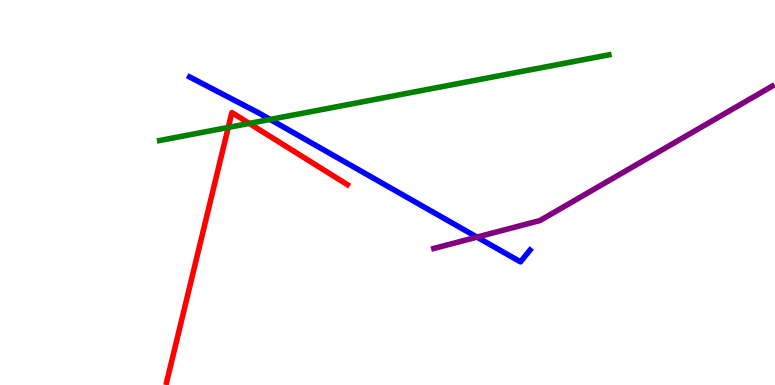[{'lines': ['blue', 'red'], 'intersections': []}, {'lines': ['green', 'red'], 'intersections': [{'x': 2.95, 'y': 6.69}, {'x': 3.22, 'y': 6.79}]}, {'lines': ['purple', 'red'], 'intersections': []}, {'lines': ['blue', 'green'], 'intersections': [{'x': 3.49, 'y': 6.9}]}, {'lines': ['blue', 'purple'], 'intersections': [{'x': 6.15, 'y': 3.84}]}, {'lines': ['green', 'purple'], 'intersections': []}]